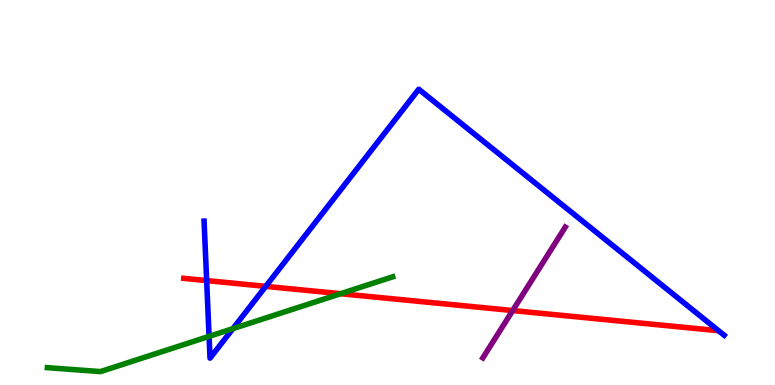[{'lines': ['blue', 'red'], 'intersections': [{'x': 2.67, 'y': 2.71}, {'x': 3.43, 'y': 2.56}]}, {'lines': ['green', 'red'], 'intersections': [{'x': 4.4, 'y': 2.37}]}, {'lines': ['purple', 'red'], 'intersections': [{'x': 6.62, 'y': 1.93}]}, {'lines': ['blue', 'green'], 'intersections': [{'x': 2.7, 'y': 1.26}, {'x': 3.01, 'y': 1.46}]}, {'lines': ['blue', 'purple'], 'intersections': []}, {'lines': ['green', 'purple'], 'intersections': []}]